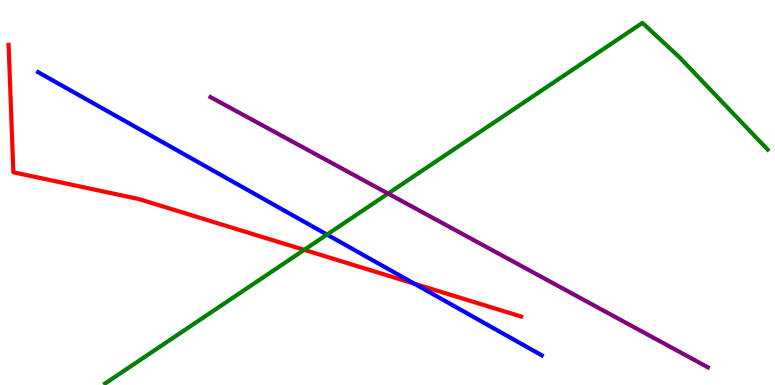[{'lines': ['blue', 'red'], 'intersections': [{'x': 5.35, 'y': 2.63}]}, {'lines': ['green', 'red'], 'intersections': [{'x': 3.93, 'y': 3.51}]}, {'lines': ['purple', 'red'], 'intersections': []}, {'lines': ['blue', 'green'], 'intersections': [{'x': 4.22, 'y': 3.91}]}, {'lines': ['blue', 'purple'], 'intersections': []}, {'lines': ['green', 'purple'], 'intersections': [{'x': 5.01, 'y': 4.97}]}]